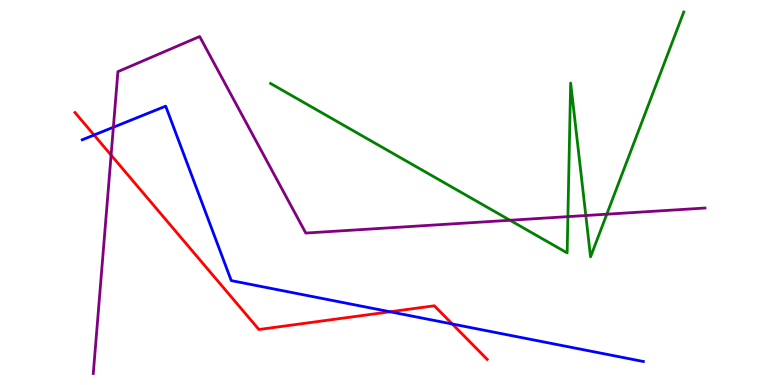[{'lines': ['blue', 'red'], 'intersections': [{'x': 1.21, 'y': 6.49}, {'x': 5.03, 'y': 1.9}, {'x': 5.84, 'y': 1.58}]}, {'lines': ['green', 'red'], 'intersections': []}, {'lines': ['purple', 'red'], 'intersections': [{'x': 1.43, 'y': 5.97}]}, {'lines': ['blue', 'green'], 'intersections': []}, {'lines': ['blue', 'purple'], 'intersections': [{'x': 1.46, 'y': 6.7}]}, {'lines': ['green', 'purple'], 'intersections': [{'x': 6.58, 'y': 4.28}, {'x': 7.33, 'y': 4.37}, {'x': 7.56, 'y': 4.4}, {'x': 7.83, 'y': 4.44}]}]